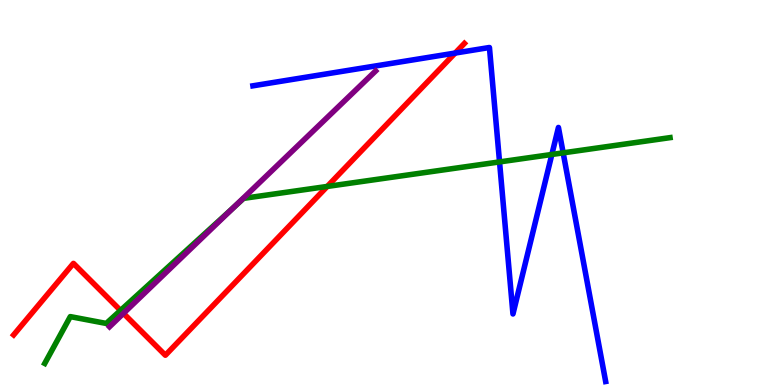[{'lines': ['blue', 'red'], 'intersections': [{'x': 5.87, 'y': 8.62}]}, {'lines': ['green', 'red'], 'intersections': [{'x': 1.56, 'y': 1.94}, {'x': 4.22, 'y': 5.16}]}, {'lines': ['purple', 'red'], 'intersections': [{'x': 1.59, 'y': 1.86}]}, {'lines': ['blue', 'green'], 'intersections': [{'x': 6.45, 'y': 5.79}, {'x': 7.12, 'y': 5.99}, {'x': 7.27, 'y': 6.03}]}, {'lines': ['blue', 'purple'], 'intersections': []}, {'lines': ['green', 'purple'], 'intersections': [{'x': 3.02, 'y': 4.62}]}]